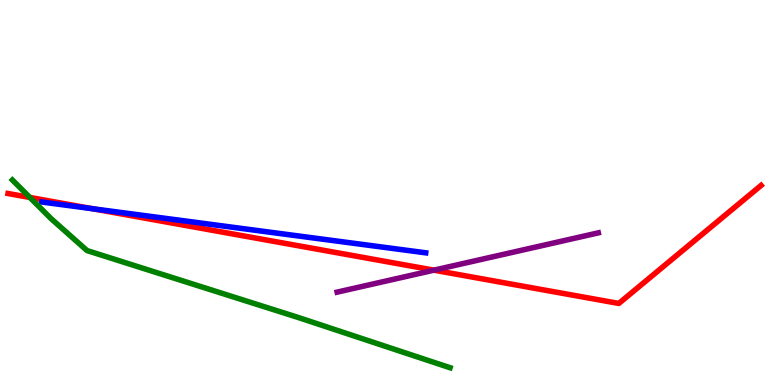[{'lines': ['blue', 'red'], 'intersections': [{'x': 1.19, 'y': 4.58}]}, {'lines': ['green', 'red'], 'intersections': [{'x': 0.385, 'y': 4.87}]}, {'lines': ['purple', 'red'], 'intersections': [{'x': 5.6, 'y': 2.98}]}, {'lines': ['blue', 'green'], 'intersections': []}, {'lines': ['blue', 'purple'], 'intersections': []}, {'lines': ['green', 'purple'], 'intersections': []}]